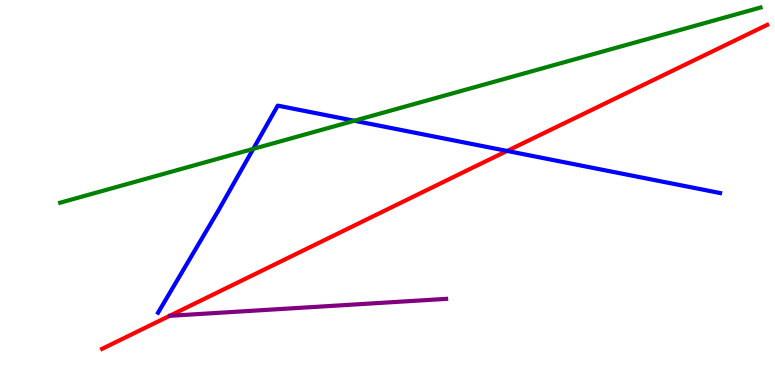[{'lines': ['blue', 'red'], 'intersections': [{'x': 6.54, 'y': 6.08}]}, {'lines': ['green', 'red'], 'intersections': []}, {'lines': ['purple', 'red'], 'intersections': []}, {'lines': ['blue', 'green'], 'intersections': [{'x': 3.27, 'y': 6.13}, {'x': 4.57, 'y': 6.86}]}, {'lines': ['blue', 'purple'], 'intersections': []}, {'lines': ['green', 'purple'], 'intersections': []}]